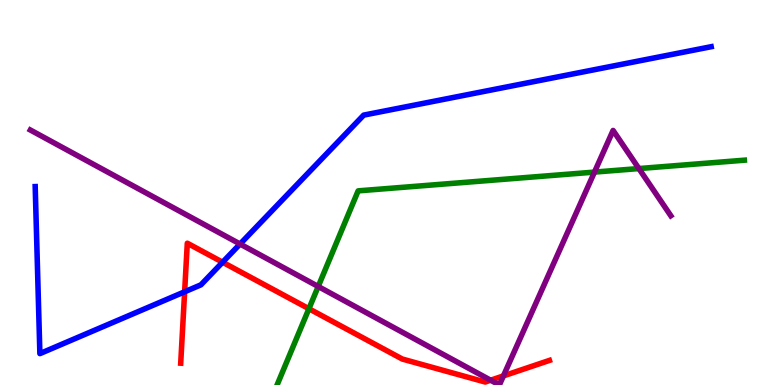[{'lines': ['blue', 'red'], 'intersections': [{'x': 2.38, 'y': 2.42}, {'x': 2.87, 'y': 3.19}]}, {'lines': ['green', 'red'], 'intersections': [{'x': 3.99, 'y': 1.98}]}, {'lines': ['purple', 'red'], 'intersections': [{'x': 6.33, 'y': 0.124}, {'x': 6.5, 'y': 0.236}]}, {'lines': ['blue', 'green'], 'intersections': []}, {'lines': ['blue', 'purple'], 'intersections': [{'x': 3.1, 'y': 3.66}]}, {'lines': ['green', 'purple'], 'intersections': [{'x': 4.11, 'y': 2.56}, {'x': 7.67, 'y': 5.53}, {'x': 8.24, 'y': 5.62}]}]